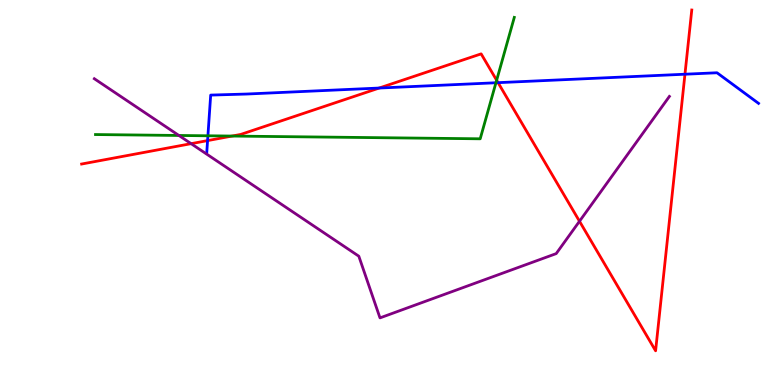[{'lines': ['blue', 'red'], 'intersections': [{'x': 2.68, 'y': 6.35}, {'x': 4.89, 'y': 7.71}, {'x': 6.43, 'y': 7.85}, {'x': 8.84, 'y': 8.07}]}, {'lines': ['green', 'red'], 'intersections': [{'x': 2.99, 'y': 6.47}, {'x': 6.41, 'y': 7.92}]}, {'lines': ['purple', 'red'], 'intersections': [{'x': 2.47, 'y': 6.27}, {'x': 7.48, 'y': 4.25}]}, {'lines': ['blue', 'green'], 'intersections': [{'x': 2.68, 'y': 6.47}, {'x': 6.4, 'y': 7.85}]}, {'lines': ['blue', 'purple'], 'intersections': []}, {'lines': ['green', 'purple'], 'intersections': [{'x': 2.31, 'y': 6.48}]}]